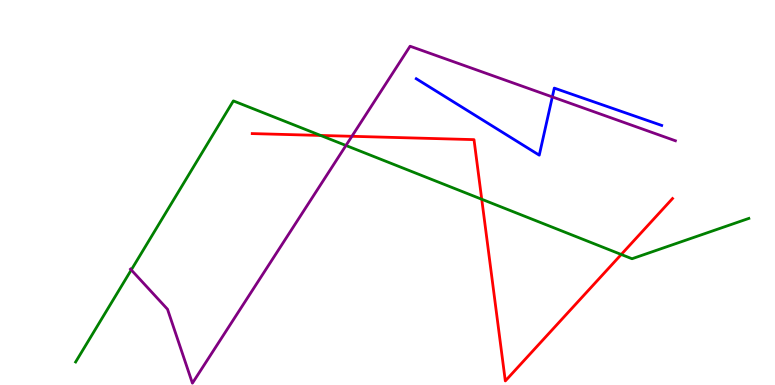[{'lines': ['blue', 'red'], 'intersections': []}, {'lines': ['green', 'red'], 'intersections': [{'x': 4.14, 'y': 6.48}, {'x': 6.22, 'y': 4.82}, {'x': 8.02, 'y': 3.39}]}, {'lines': ['purple', 'red'], 'intersections': [{'x': 4.54, 'y': 6.46}]}, {'lines': ['blue', 'green'], 'intersections': []}, {'lines': ['blue', 'purple'], 'intersections': [{'x': 7.13, 'y': 7.48}]}, {'lines': ['green', 'purple'], 'intersections': [{'x': 1.69, 'y': 2.99}, {'x': 4.46, 'y': 6.22}]}]